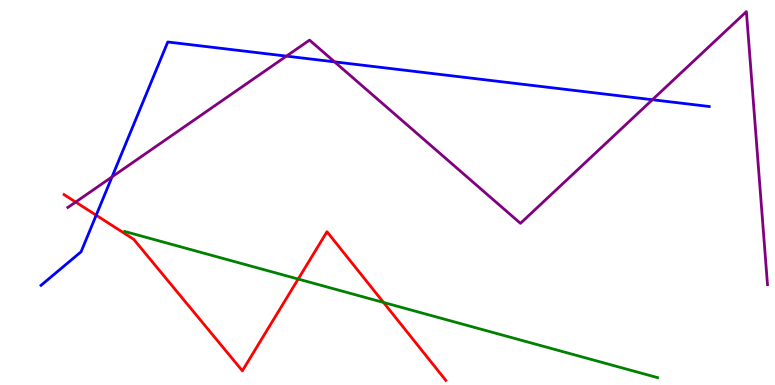[{'lines': ['blue', 'red'], 'intersections': [{'x': 1.24, 'y': 4.41}]}, {'lines': ['green', 'red'], 'intersections': [{'x': 3.85, 'y': 2.75}, {'x': 4.95, 'y': 2.14}]}, {'lines': ['purple', 'red'], 'intersections': [{'x': 0.976, 'y': 4.75}]}, {'lines': ['blue', 'green'], 'intersections': []}, {'lines': ['blue', 'purple'], 'intersections': [{'x': 1.45, 'y': 5.41}, {'x': 3.7, 'y': 8.54}, {'x': 4.32, 'y': 8.39}, {'x': 8.42, 'y': 7.41}]}, {'lines': ['green', 'purple'], 'intersections': []}]